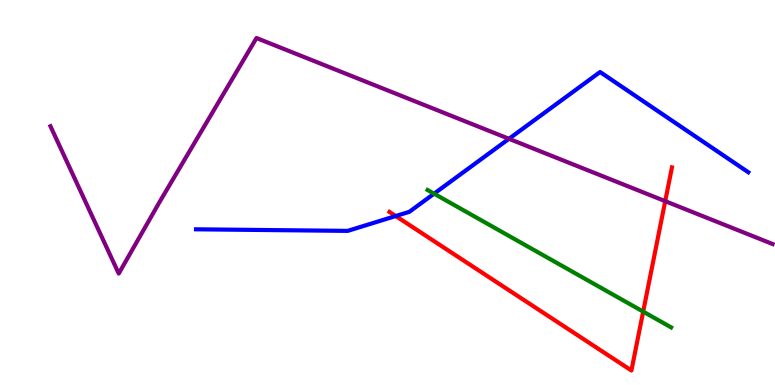[{'lines': ['blue', 'red'], 'intersections': [{'x': 5.11, 'y': 4.39}]}, {'lines': ['green', 'red'], 'intersections': [{'x': 8.3, 'y': 1.91}]}, {'lines': ['purple', 'red'], 'intersections': [{'x': 8.58, 'y': 4.78}]}, {'lines': ['blue', 'green'], 'intersections': [{'x': 5.6, 'y': 4.97}]}, {'lines': ['blue', 'purple'], 'intersections': [{'x': 6.57, 'y': 6.39}]}, {'lines': ['green', 'purple'], 'intersections': []}]